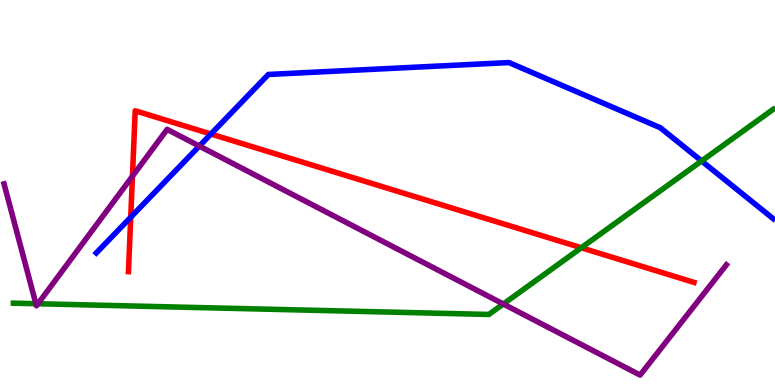[{'lines': ['blue', 'red'], 'intersections': [{'x': 1.69, 'y': 4.36}, {'x': 2.72, 'y': 6.52}]}, {'lines': ['green', 'red'], 'intersections': [{'x': 7.5, 'y': 3.56}]}, {'lines': ['purple', 'red'], 'intersections': [{'x': 1.71, 'y': 5.42}]}, {'lines': ['blue', 'green'], 'intersections': [{'x': 9.05, 'y': 5.82}]}, {'lines': ['blue', 'purple'], 'intersections': [{'x': 2.57, 'y': 6.21}]}, {'lines': ['green', 'purple'], 'intersections': [{'x': 0.463, 'y': 2.11}, {'x': 0.49, 'y': 2.11}, {'x': 6.49, 'y': 2.1}]}]